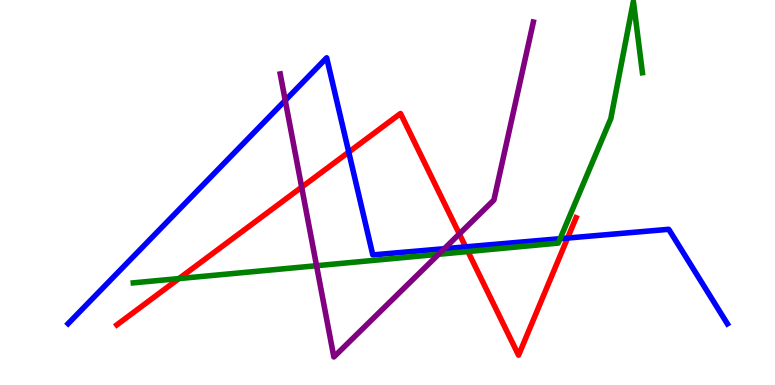[{'lines': ['blue', 'red'], 'intersections': [{'x': 4.5, 'y': 6.05}, {'x': 6.01, 'y': 3.59}, {'x': 7.32, 'y': 3.82}]}, {'lines': ['green', 'red'], 'intersections': [{'x': 2.31, 'y': 2.76}, {'x': 6.04, 'y': 3.47}]}, {'lines': ['purple', 'red'], 'intersections': [{'x': 3.89, 'y': 5.14}, {'x': 5.93, 'y': 3.92}]}, {'lines': ['blue', 'green'], 'intersections': [{'x': 7.23, 'y': 3.8}]}, {'lines': ['blue', 'purple'], 'intersections': [{'x': 3.68, 'y': 7.39}, {'x': 5.73, 'y': 3.54}]}, {'lines': ['green', 'purple'], 'intersections': [{'x': 4.08, 'y': 3.1}, {'x': 5.66, 'y': 3.39}]}]